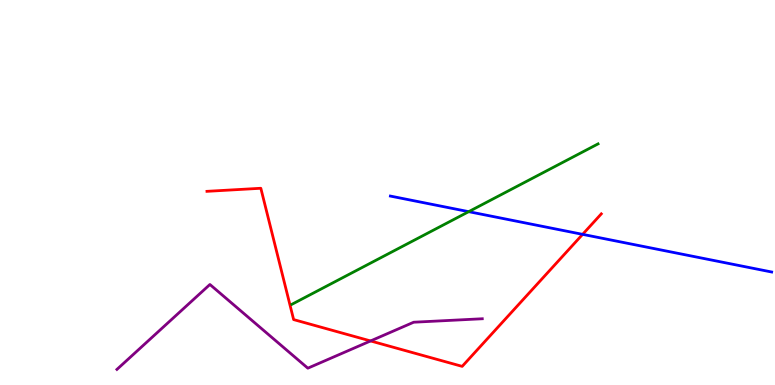[{'lines': ['blue', 'red'], 'intersections': [{'x': 7.52, 'y': 3.91}]}, {'lines': ['green', 'red'], 'intersections': []}, {'lines': ['purple', 'red'], 'intersections': [{'x': 4.78, 'y': 1.14}]}, {'lines': ['blue', 'green'], 'intersections': [{'x': 6.05, 'y': 4.5}]}, {'lines': ['blue', 'purple'], 'intersections': []}, {'lines': ['green', 'purple'], 'intersections': []}]